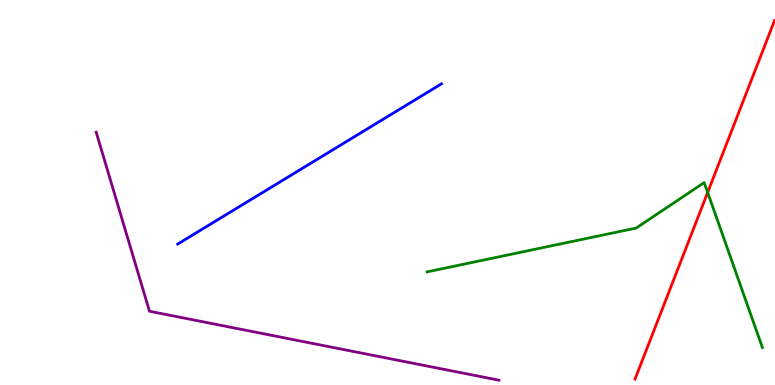[{'lines': ['blue', 'red'], 'intersections': []}, {'lines': ['green', 'red'], 'intersections': [{'x': 9.13, 'y': 5.0}]}, {'lines': ['purple', 'red'], 'intersections': []}, {'lines': ['blue', 'green'], 'intersections': []}, {'lines': ['blue', 'purple'], 'intersections': []}, {'lines': ['green', 'purple'], 'intersections': []}]